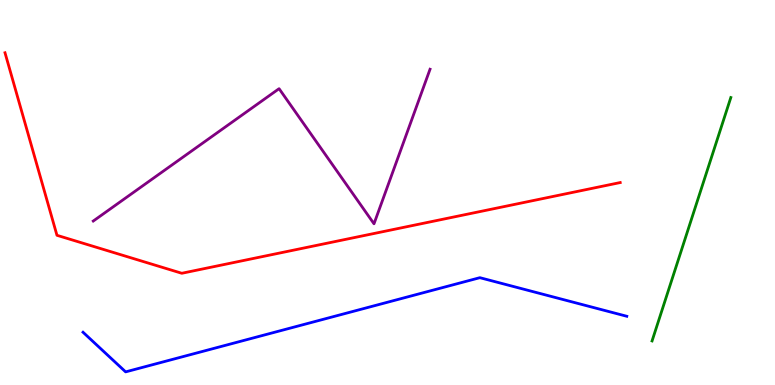[{'lines': ['blue', 'red'], 'intersections': []}, {'lines': ['green', 'red'], 'intersections': []}, {'lines': ['purple', 'red'], 'intersections': []}, {'lines': ['blue', 'green'], 'intersections': []}, {'lines': ['blue', 'purple'], 'intersections': []}, {'lines': ['green', 'purple'], 'intersections': []}]